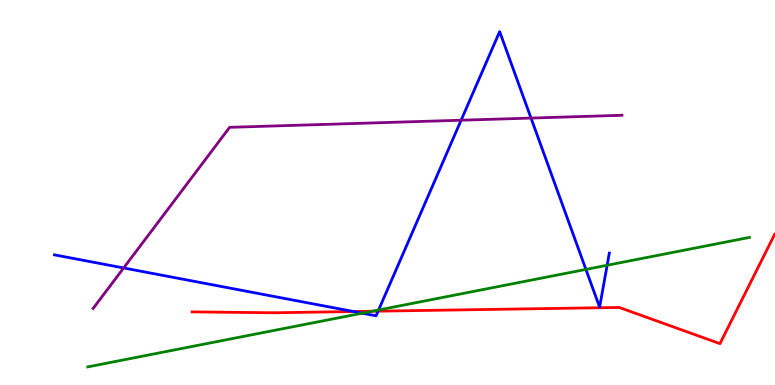[{'lines': ['blue', 'red'], 'intersections': [{'x': 4.56, 'y': 1.91}, {'x': 4.88, 'y': 1.92}]}, {'lines': ['green', 'red'], 'intersections': [{'x': 4.8, 'y': 1.92}]}, {'lines': ['purple', 'red'], 'intersections': []}, {'lines': ['blue', 'green'], 'intersections': [{'x': 4.67, 'y': 1.87}, {'x': 4.89, 'y': 1.95}, {'x': 7.56, 'y': 3.0}, {'x': 7.83, 'y': 3.11}]}, {'lines': ['blue', 'purple'], 'intersections': [{'x': 1.6, 'y': 3.04}, {'x': 5.95, 'y': 6.88}, {'x': 6.85, 'y': 6.93}]}, {'lines': ['green', 'purple'], 'intersections': []}]